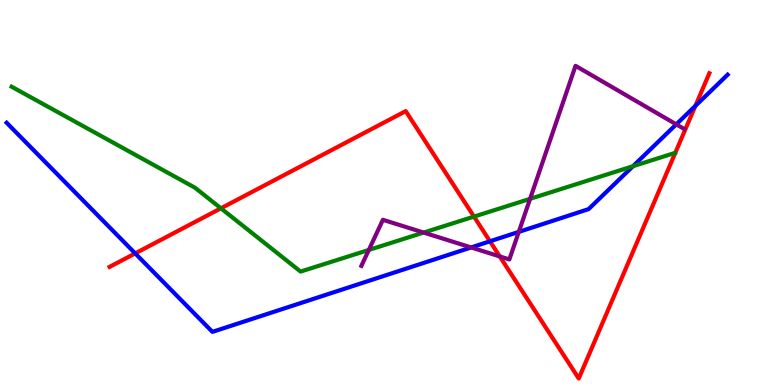[{'lines': ['blue', 'red'], 'intersections': [{'x': 1.74, 'y': 3.42}, {'x': 6.32, 'y': 3.73}, {'x': 8.97, 'y': 7.25}]}, {'lines': ['green', 'red'], 'intersections': [{'x': 2.85, 'y': 4.59}, {'x': 6.12, 'y': 4.37}]}, {'lines': ['purple', 'red'], 'intersections': [{'x': 6.45, 'y': 3.34}]}, {'lines': ['blue', 'green'], 'intersections': [{'x': 8.17, 'y': 5.68}]}, {'lines': ['blue', 'purple'], 'intersections': [{'x': 6.08, 'y': 3.57}, {'x': 6.69, 'y': 3.98}, {'x': 8.73, 'y': 6.77}]}, {'lines': ['green', 'purple'], 'intersections': [{'x': 4.76, 'y': 3.51}, {'x': 5.47, 'y': 3.96}, {'x': 6.84, 'y': 4.84}]}]